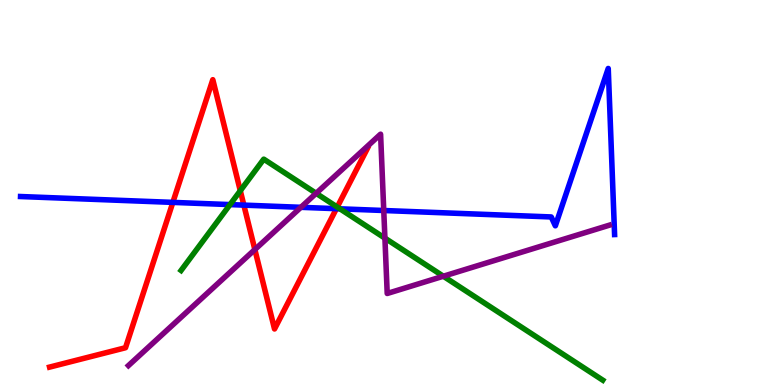[{'lines': ['blue', 'red'], 'intersections': [{'x': 2.23, 'y': 4.74}, {'x': 3.15, 'y': 4.67}, {'x': 4.34, 'y': 4.58}]}, {'lines': ['green', 'red'], 'intersections': [{'x': 3.1, 'y': 5.05}, {'x': 4.35, 'y': 4.62}]}, {'lines': ['purple', 'red'], 'intersections': [{'x': 3.29, 'y': 3.52}]}, {'lines': ['blue', 'green'], 'intersections': [{'x': 2.97, 'y': 4.69}, {'x': 4.39, 'y': 4.58}]}, {'lines': ['blue', 'purple'], 'intersections': [{'x': 3.88, 'y': 4.62}, {'x': 4.95, 'y': 4.53}]}, {'lines': ['green', 'purple'], 'intersections': [{'x': 4.08, 'y': 4.98}, {'x': 4.97, 'y': 3.81}, {'x': 5.72, 'y': 2.83}]}]